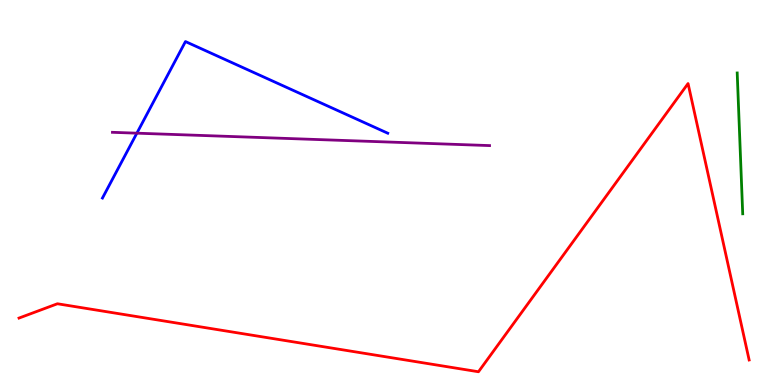[{'lines': ['blue', 'red'], 'intersections': []}, {'lines': ['green', 'red'], 'intersections': []}, {'lines': ['purple', 'red'], 'intersections': []}, {'lines': ['blue', 'green'], 'intersections': []}, {'lines': ['blue', 'purple'], 'intersections': [{'x': 1.77, 'y': 6.54}]}, {'lines': ['green', 'purple'], 'intersections': []}]